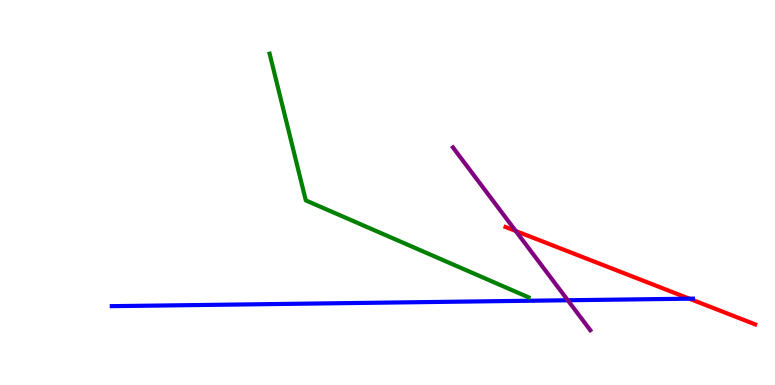[{'lines': ['blue', 'red'], 'intersections': [{'x': 8.89, 'y': 2.24}]}, {'lines': ['green', 'red'], 'intersections': []}, {'lines': ['purple', 'red'], 'intersections': [{'x': 6.65, 'y': 4.0}]}, {'lines': ['blue', 'green'], 'intersections': []}, {'lines': ['blue', 'purple'], 'intersections': [{'x': 7.33, 'y': 2.2}]}, {'lines': ['green', 'purple'], 'intersections': []}]